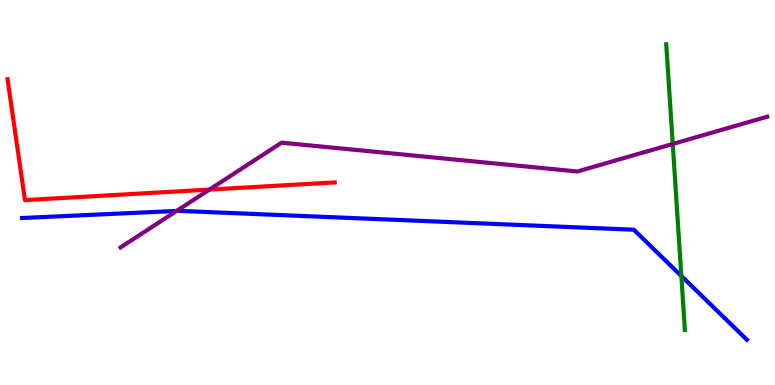[{'lines': ['blue', 'red'], 'intersections': []}, {'lines': ['green', 'red'], 'intersections': []}, {'lines': ['purple', 'red'], 'intersections': [{'x': 2.7, 'y': 5.08}]}, {'lines': ['blue', 'green'], 'intersections': [{'x': 8.79, 'y': 2.83}]}, {'lines': ['blue', 'purple'], 'intersections': [{'x': 2.28, 'y': 4.52}]}, {'lines': ['green', 'purple'], 'intersections': [{'x': 8.68, 'y': 6.26}]}]